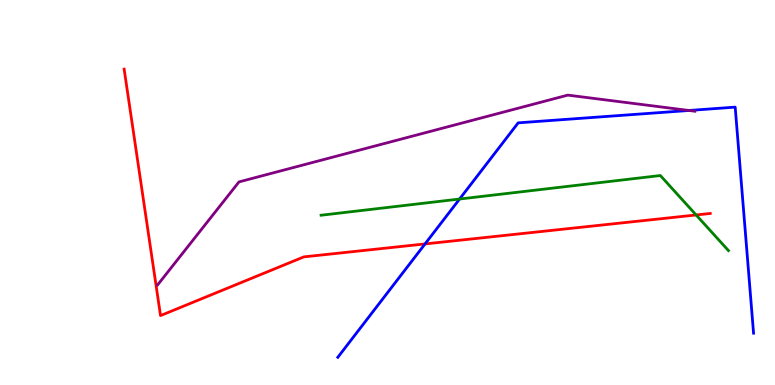[{'lines': ['blue', 'red'], 'intersections': [{'x': 5.48, 'y': 3.66}]}, {'lines': ['green', 'red'], 'intersections': [{'x': 8.98, 'y': 4.42}]}, {'lines': ['purple', 'red'], 'intersections': []}, {'lines': ['blue', 'green'], 'intersections': [{'x': 5.93, 'y': 4.83}]}, {'lines': ['blue', 'purple'], 'intersections': [{'x': 8.89, 'y': 7.13}]}, {'lines': ['green', 'purple'], 'intersections': []}]